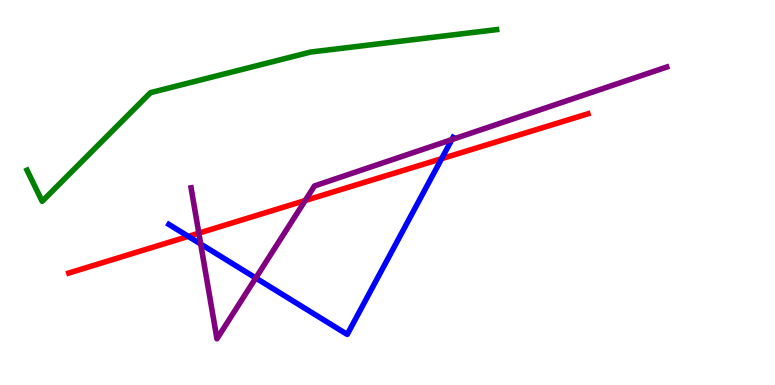[{'lines': ['blue', 'red'], 'intersections': [{'x': 2.43, 'y': 3.86}, {'x': 5.7, 'y': 5.88}]}, {'lines': ['green', 'red'], 'intersections': []}, {'lines': ['purple', 'red'], 'intersections': [{'x': 2.57, 'y': 3.94}, {'x': 3.94, 'y': 4.79}]}, {'lines': ['blue', 'green'], 'intersections': []}, {'lines': ['blue', 'purple'], 'intersections': [{'x': 2.59, 'y': 3.66}, {'x': 3.3, 'y': 2.78}, {'x': 5.83, 'y': 6.37}]}, {'lines': ['green', 'purple'], 'intersections': []}]